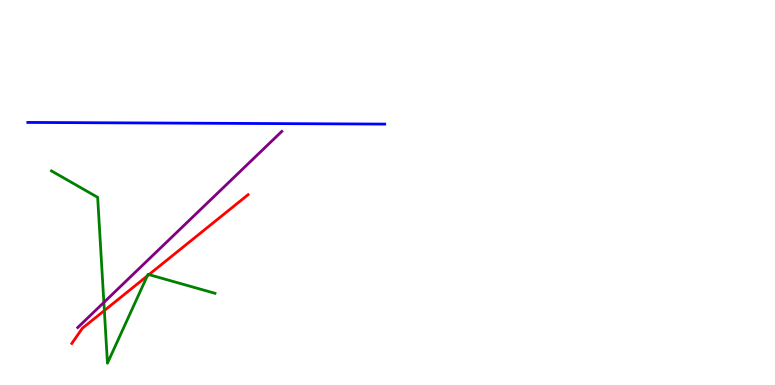[{'lines': ['blue', 'red'], 'intersections': []}, {'lines': ['green', 'red'], 'intersections': [{'x': 1.35, 'y': 1.93}, {'x': 1.9, 'y': 2.83}, {'x': 1.92, 'y': 2.87}]}, {'lines': ['purple', 'red'], 'intersections': []}, {'lines': ['blue', 'green'], 'intersections': []}, {'lines': ['blue', 'purple'], 'intersections': []}, {'lines': ['green', 'purple'], 'intersections': [{'x': 1.34, 'y': 2.14}]}]